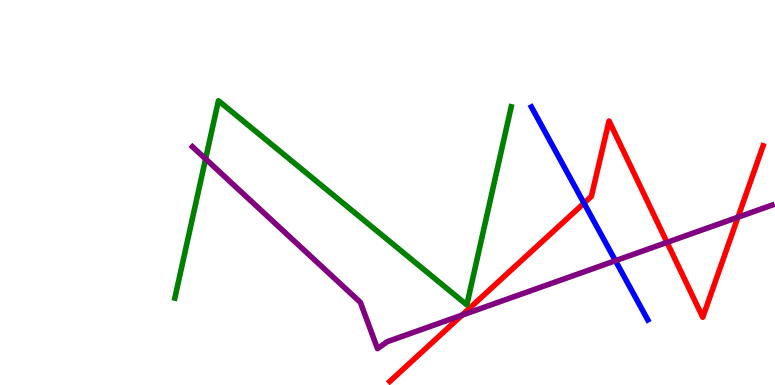[{'lines': ['blue', 'red'], 'intersections': [{'x': 7.54, 'y': 4.72}]}, {'lines': ['green', 'red'], 'intersections': []}, {'lines': ['purple', 'red'], 'intersections': [{'x': 5.96, 'y': 1.81}, {'x': 8.61, 'y': 3.7}, {'x': 9.52, 'y': 4.36}]}, {'lines': ['blue', 'green'], 'intersections': []}, {'lines': ['blue', 'purple'], 'intersections': [{'x': 7.94, 'y': 3.23}]}, {'lines': ['green', 'purple'], 'intersections': [{'x': 2.65, 'y': 5.87}]}]